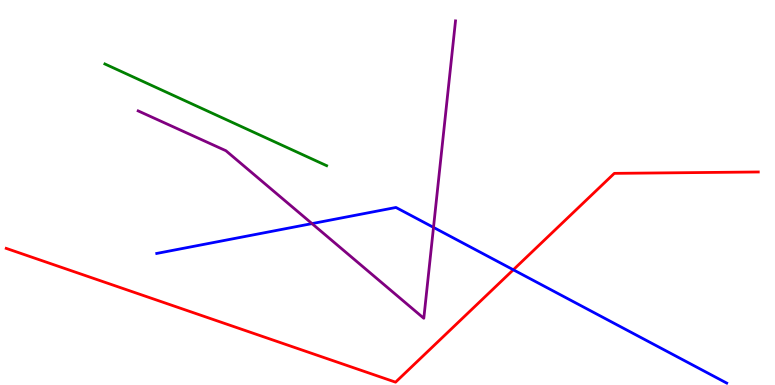[{'lines': ['blue', 'red'], 'intersections': [{'x': 6.62, 'y': 2.99}]}, {'lines': ['green', 'red'], 'intersections': []}, {'lines': ['purple', 'red'], 'intersections': []}, {'lines': ['blue', 'green'], 'intersections': []}, {'lines': ['blue', 'purple'], 'intersections': [{'x': 4.03, 'y': 4.19}, {'x': 5.59, 'y': 4.09}]}, {'lines': ['green', 'purple'], 'intersections': []}]